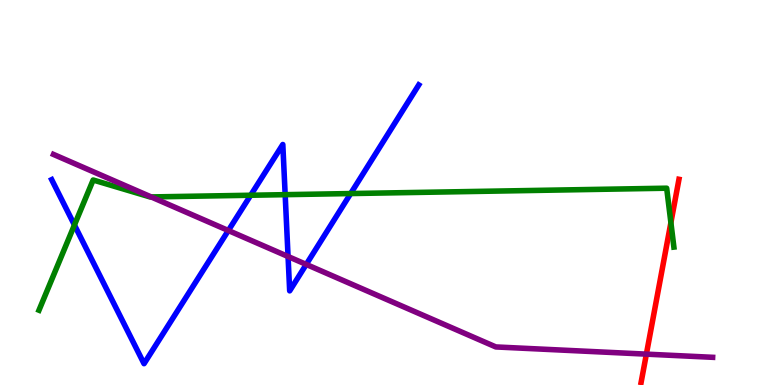[{'lines': ['blue', 'red'], 'intersections': []}, {'lines': ['green', 'red'], 'intersections': [{'x': 8.66, 'y': 4.22}]}, {'lines': ['purple', 'red'], 'intersections': [{'x': 8.34, 'y': 0.802}]}, {'lines': ['blue', 'green'], 'intersections': [{'x': 0.96, 'y': 4.16}, {'x': 3.23, 'y': 4.93}, {'x': 3.68, 'y': 4.94}, {'x': 4.52, 'y': 4.97}]}, {'lines': ['blue', 'purple'], 'intersections': [{'x': 2.95, 'y': 4.01}, {'x': 3.72, 'y': 3.34}, {'x': 3.95, 'y': 3.13}]}, {'lines': ['green', 'purple'], 'intersections': [{'x': 1.95, 'y': 4.88}]}]